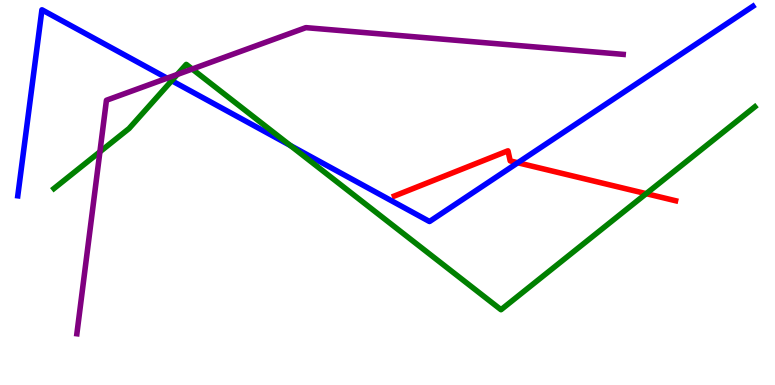[{'lines': ['blue', 'red'], 'intersections': [{'x': 6.68, 'y': 5.77}]}, {'lines': ['green', 'red'], 'intersections': [{'x': 8.34, 'y': 4.97}]}, {'lines': ['purple', 'red'], 'intersections': []}, {'lines': ['blue', 'green'], 'intersections': [{'x': 2.22, 'y': 7.9}, {'x': 3.75, 'y': 6.22}]}, {'lines': ['blue', 'purple'], 'intersections': [{'x': 2.16, 'y': 7.97}]}, {'lines': ['green', 'purple'], 'intersections': [{'x': 1.29, 'y': 6.06}, {'x': 2.29, 'y': 8.07}, {'x': 2.48, 'y': 8.21}]}]